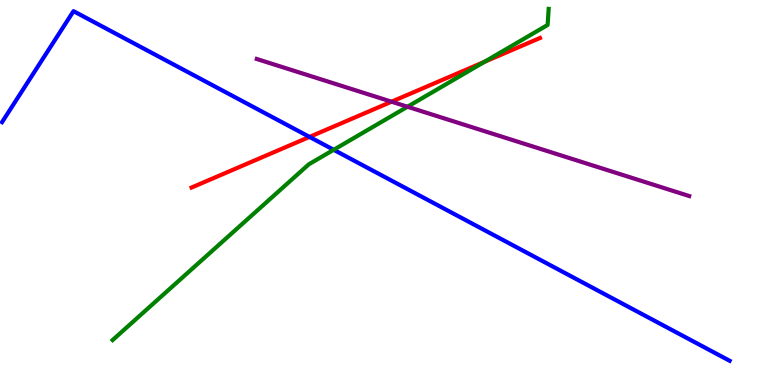[{'lines': ['blue', 'red'], 'intersections': [{'x': 3.99, 'y': 6.44}]}, {'lines': ['green', 'red'], 'intersections': [{'x': 6.25, 'y': 8.39}]}, {'lines': ['purple', 'red'], 'intersections': [{'x': 5.05, 'y': 7.36}]}, {'lines': ['blue', 'green'], 'intersections': [{'x': 4.31, 'y': 6.11}]}, {'lines': ['blue', 'purple'], 'intersections': []}, {'lines': ['green', 'purple'], 'intersections': [{'x': 5.26, 'y': 7.23}]}]